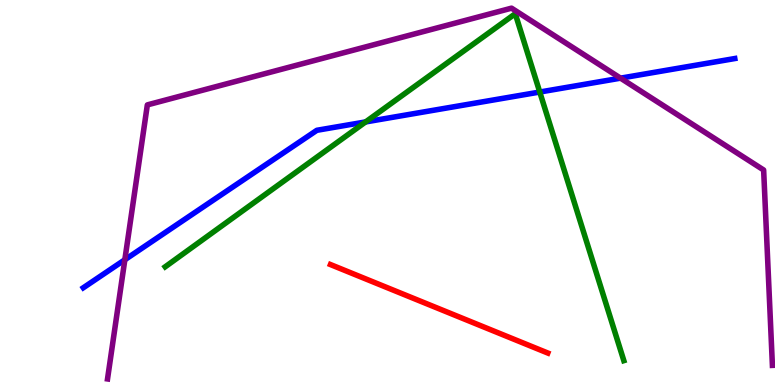[{'lines': ['blue', 'red'], 'intersections': []}, {'lines': ['green', 'red'], 'intersections': []}, {'lines': ['purple', 'red'], 'intersections': []}, {'lines': ['blue', 'green'], 'intersections': [{'x': 4.72, 'y': 6.83}, {'x': 6.96, 'y': 7.61}]}, {'lines': ['blue', 'purple'], 'intersections': [{'x': 1.61, 'y': 3.25}, {'x': 8.01, 'y': 7.97}]}, {'lines': ['green', 'purple'], 'intersections': []}]